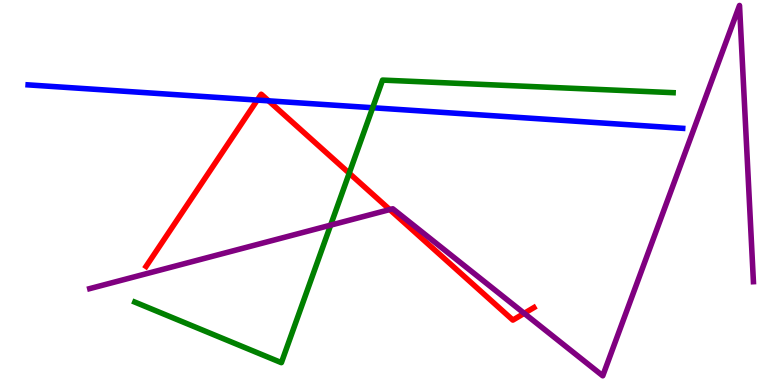[{'lines': ['blue', 'red'], 'intersections': [{'x': 3.32, 'y': 7.4}, {'x': 3.47, 'y': 7.38}]}, {'lines': ['green', 'red'], 'intersections': [{'x': 4.51, 'y': 5.5}]}, {'lines': ['purple', 'red'], 'intersections': [{'x': 5.03, 'y': 4.56}, {'x': 6.76, 'y': 1.86}]}, {'lines': ['blue', 'green'], 'intersections': [{'x': 4.81, 'y': 7.2}]}, {'lines': ['blue', 'purple'], 'intersections': []}, {'lines': ['green', 'purple'], 'intersections': [{'x': 4.27, 'y': 4.15}]}]